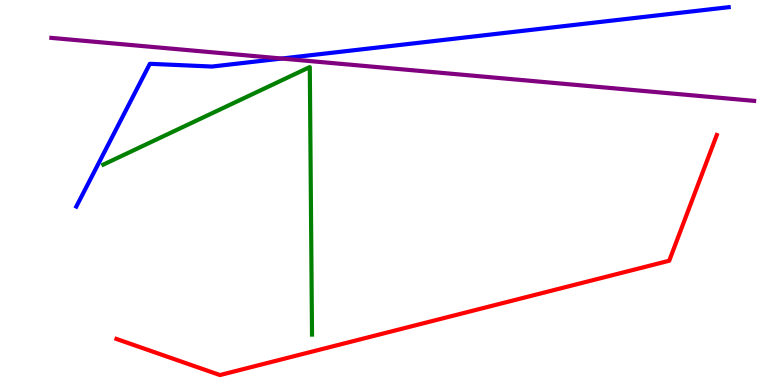[{'lines': ['blue', 'red'], 'intersections': []}, {'lines': ['green', 'red'], 'intersections': []}, {'lines': ['purple', 'red'], 'intersections': []}, {'lines': ['blue', 'green'], 'intersections': []}, {'lines': ['blue', 'purple'], 'intersections': [{'x': 3.64, 'y': 8.48}]}, {'lines': ['green', 'purple'], 'intersections': []}]